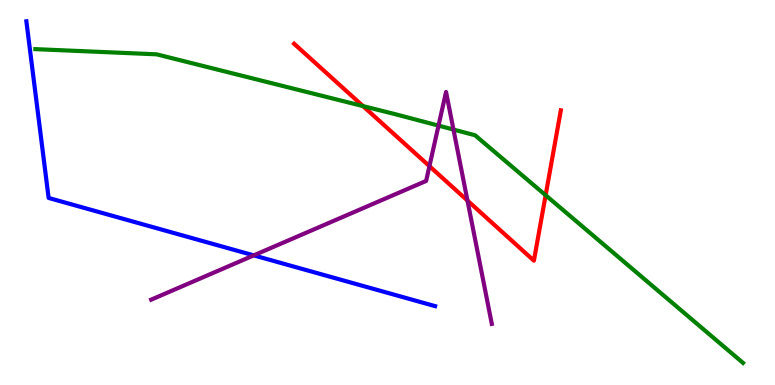[{'lines': ['blue', 'red'], 'intersections': []}, {'lines': ['green', 'red'], 'intersections': [{'x': 4.68, 'y': 7.24}, {'x': 7.04, 'y': 4.93}]}, {'lines': ['purple', 'red'], 'intersections': [{'x': 5.54, 'y': 5.68}, {'x': 6.03, 'y': 4.79}]}, {'lines': ['blue', 'green'], 'intersections': []}, {'lines': ['blue', 'purple'], 'intersections': [{'x': 3.27, 'y': 3.37}]}, {'lines': ['green', 'purple'], 'intersections': [{'x': 5.66, 'y': 6.74}, {'x': 5.85, 'y': 6.63}]}]